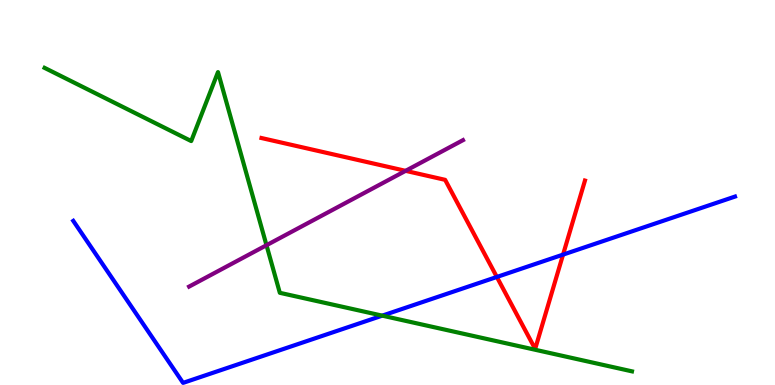[{'lines': ['blue', 'red'], 'intersections': [{'x': 6.41, 'y': 2.81}, {'x': 7.27, 'y': 3.39}]}, {'lines': ['green', 'red'], 'intersections': []}, {'lines': ['purple', 'red'], 'intersections': [{'x': 5.23, 'y': 5.56}]}, {'lines': ['blue', 'green'], 'intersections': [{'x': 4.93, 'y': 1.8}]}, {'lines': ['blue', 'purple'], 'intersections': []}, {'lines': ['green', 'purple'], 'intersections': [{'x': 3.44, 'y': 3.63}]}]